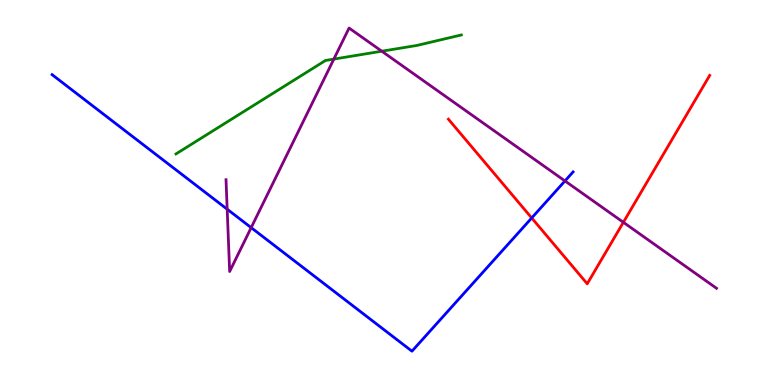[{'lines': ['blue', 'red'], 'intersections': [{'x': 6.86, 'y': 4.34}]}, {'lines': ['green', 'red'], 'intersections': []}, {'lines': ['purple', 'red'], 'intersections': [{'x': 8.04, 'y': 4.23}]}, {'lines': ['blue', 'green'], 'intersections': []}, {'lines': ['blue', 'purple'], 'intersections': [{'x': 2.93, 'y': 4.57}, {'x': 3.24, 'y': 4.09}, {'x': 7.29, 'y': 5.3}]}, {'lines': ['green', 'purple'], 'intersections': [{'x': 4.31, 'y': 8.47}, {'x': 4.93, 'y': 8.67}]}]